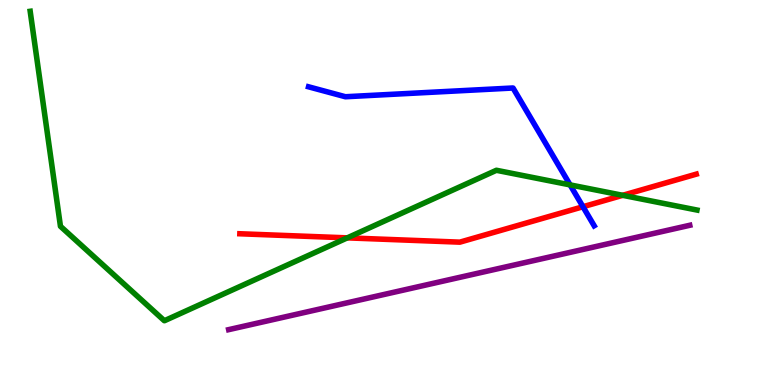[{'lines': ['blue', 'red'], 'intersections': [{'x': 7.52, 'y': 4.63}]}, {'lines': ['green', 'red'], 'intersections': [{'x': 4.48, 'y': 3.82}, {'x': 8.03, 'y': 4.93}]}, {'lines': ['purple', 'red'], 'intersections': []}, {'lines': ['blue', 'green'], 'intersections': [{'x': 7.36, 'y': 5.2}]}, {'lines': ['blue', 'purple'], 'intersections': []}, {'lines': ['green', 'purple'], 'intersections': []}]